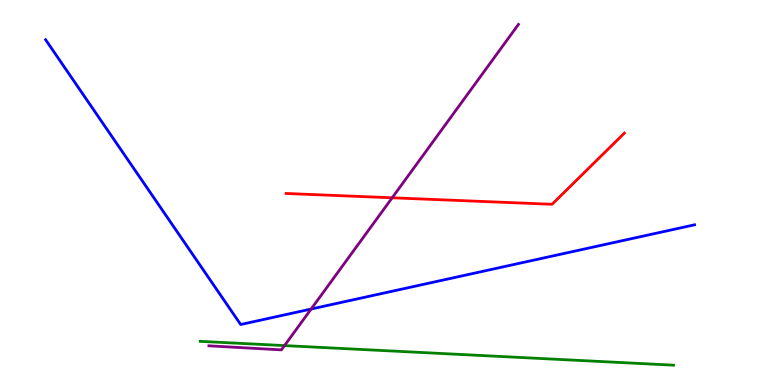[{'lines': ['blue', 'red'], 'intersections': []}, {'lines': ['green', 'red'], 'intersections': []}, {'lines': ['purple', 'red'], 'intersections': [{'x': 5.06, 'y': 4.86}]}, {'lines': ['blue', 'green'], 'intersections': []}, {'lines': ['blue', 'purple'], 'intersections': [{'x': 4.01, 'y': 1.97}]}, {'lines': ['green', 'purple'], 'intersections': [{'x': 3.67, 'y': 1.02}]}]